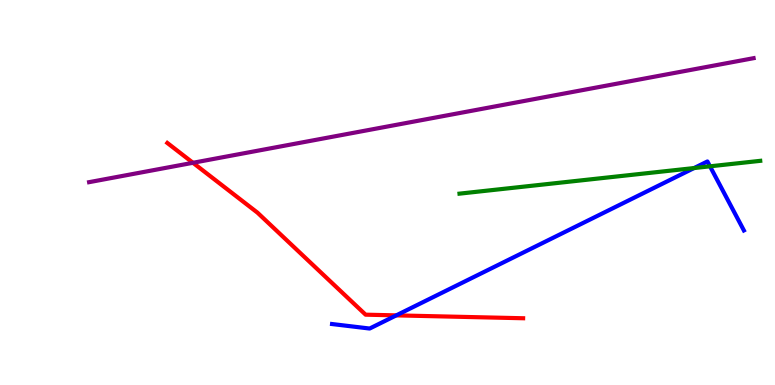[{'lines': ['blue', 'red'], 'intersections': [{'x': 5.11, 'y': 1.81}]}, {'lines': ['green', 'red'], 'intersections': []}, {'lines': ['purple', 'red'], 'intersections': [{'x': 2.49, 'y': 5.77}]}, {'lines': ['blue', 'green'], 'intersections': [{'x': 8.96, 'y': 5.63}, {'x': 9.16, 'y': 5.68}]}, {'lines': ['blue', 'purple'], 'intersections': []}, {'lines': ['green', 'purple'], 'intersections': []}]